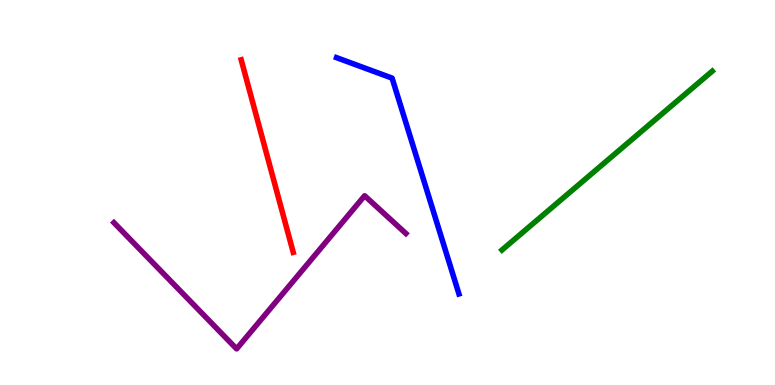[{'lines': ['blue', 'red'], 'intersections': []}, {'lines': ['green', 'red'], 'intersections': []}, {'lines': ['purple', 'red'], 'intersections': []}, {'lines': ['blue', 'green'], 'intersections': []}, {'lines': ['blue', 'purple'], 'intersections': []}, {'lines': ['green', 'purple'], 'intersections': []}]